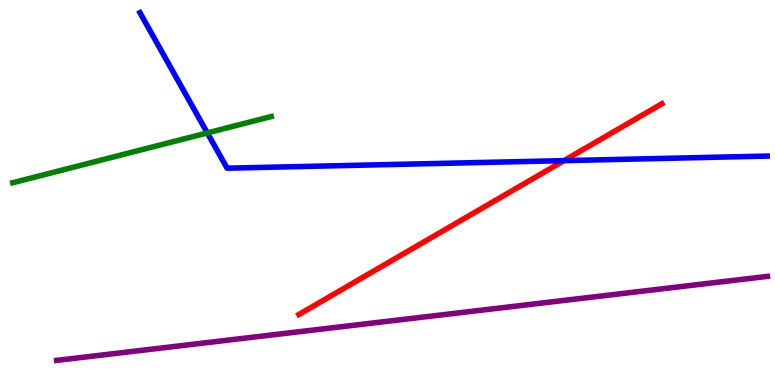[{'lines': ['blue', 'red'], 'intersections': [{'x': 7.28, 'y': 5.83}]}, {'lines': ['green', 'red'], 'intersections': []}, {'lines': ['purple', 'red'], 'intersections': []}, {'lines': ['blue', 'green'], 'intersections': [{'x': 2.68, 'y': 6.55}]}, {'lines': ['blue', 'purple'], 'intersections': []}, {'lines': ['green', 'purple'], 'intersections': []}]